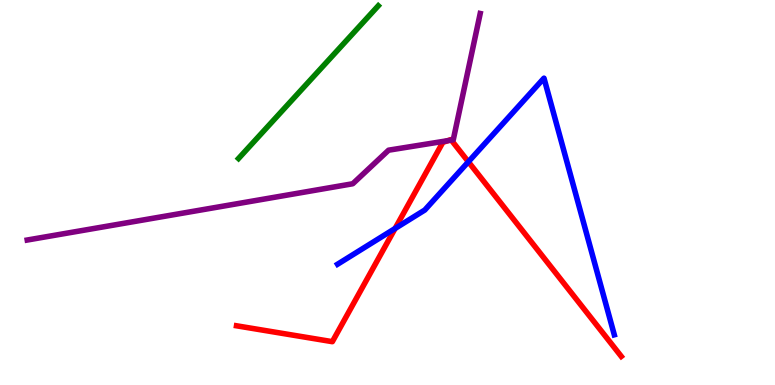[{'lines': ['blue', 'red'], 'intersections': [{'x': 5.1, 'y': 4.07}, {'x': 6.04, 'y': 5.8}]}, {'lines': ['green', 'red'], 'intersections': []}, {'lines': ['purple', 'red'], 'intersections': [{'x': 5.78, 'y': 6.35}, {'x': 5.82, 'y': 6.36}]}, {'lines': ['blue', 'green'], 'intersections': []}, {'lines': ['blue', 'purple'], 'intersections': []}, {'lines': ['green', 'purple'], 'intersections': []}]